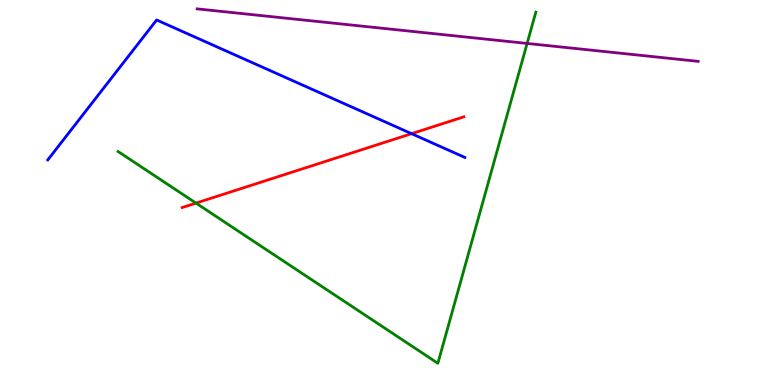[{'lines': ['blue', 'red'], 'intersections': [{'x': 5.31, 'y': 6.53}]}, {'lines': ['green', 'red'], 'intersections': [{'x': 2.53, 'y': 4.72}]}, {'lines': ['purple', 'red'], 'intersections': []}, {'lines': ['blue', 'green'], 'intersections': []}, {'lines': ['blue', 'purple'], 'intersections': []}, {'lines': ['green', 'purple'], 'intersections': [{'x': 6.8, 'y': 8.87}]}]